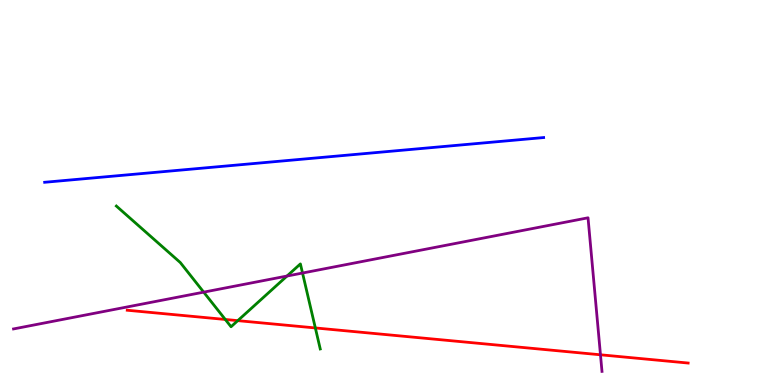[{'lines': ['blue', 'red'], 'intersections': []}, {'lines': ['green', 'red'], 'intersections': [{'x': 2.91, 'y': 1.7}, {'x': 3.07, 'y': 1.67}, {'x': 4.07, 'y': 1.48}]}, {'lines': ['purple', 'red'], 'intersections': [{'x': 7.75, 'y': 0.785}]}, {'lines': ['blue', 'green'], 'intersections': []}, {'lines': ['blue', 'purple'], 'intersections': []}, {'lines': ['green', 'purple'], 'intersections': [{'x': 2.63, 'y': 2.41}, {'x': 3.7, 'y': 2.83}, {'x': 3.9, 'y': 2.91}]}]